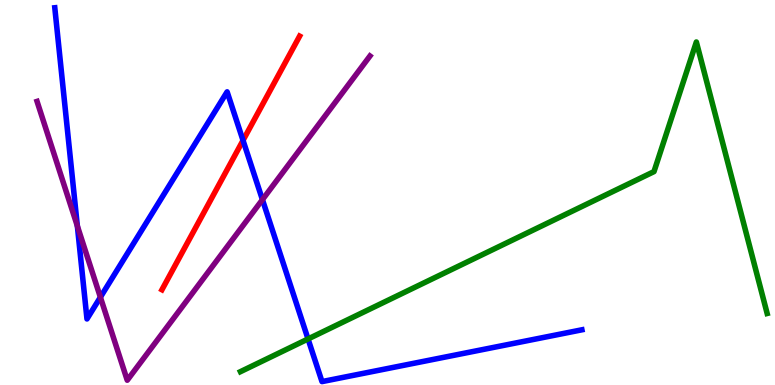[{'lines': ['blue', 'red'], 'intersections': [{'x': 3.14, 'y': 6.35}]}, {'lines': ['green', 'red'], 'intersections': []}, {'lines': ['purple', 'red'], 'intersections': []}, {'lines': ['blue', 'green'], 'intersections': [{'x': 3.97, 'y': 1.2}]}, {'lines': ['blue', 'purple'], 'intersections': [{'x': 0.998, 'y': 4.13}, {'x': 1.3, 'y': 2.28}, {'x': 3.39, 'y': 4.81}]}, {'lines': ['green', 'purple'], 'intersections': []}]